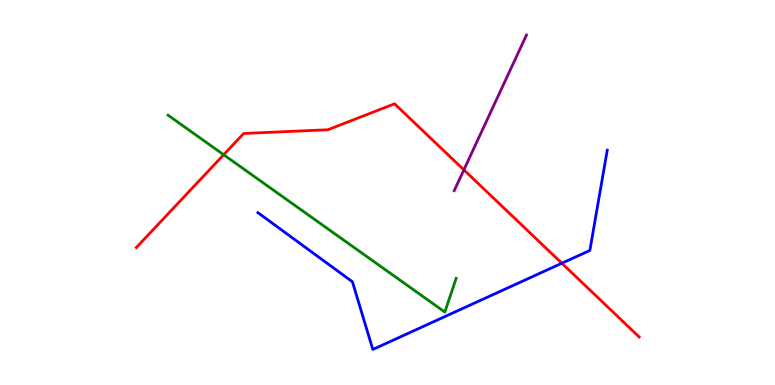[{'lines': ['blue', 'red'], 'intersections': [{'x': 7.25, 'y': 3.16}]}, {'lines': ['green', 'red'], 'intersections': [{'x': 2.89, 'y': 5.98}]}, {'lines': ['purple', 'red'], 'intersections': [{'x': 5.99, 'y': 5.59}]}, {'lines': ['blue', 'green'], 'intersections': []}, {'lines': ['blue', 'purple'], 'intersections': []}, {'lines': ['green', 'purple'], 'intersections': []}]